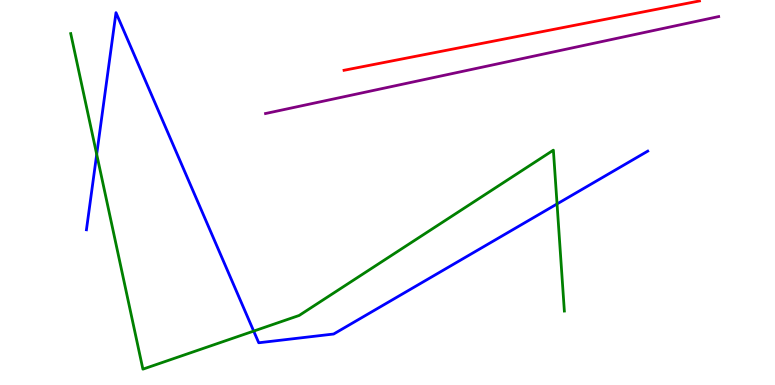[{'lines': ['blue', 'red'], 'intersections': []}, {'lines': ['green', 'red'], 'intersections': []}, {'lines': ['purple', 'red'], 'intersections': []}, {'lines': ['blue', 'green'], 'intersections': [{'x': 1.25, 'y': 5.99}, {'x': 3.27, 'y': 1.4}, {'x': 7.19, 'y': 4.7}]}, {'lines': ['blue', 'purple'], 'intersections': []}, {'lines': ['green', 'purple'], 'intersections': []}]